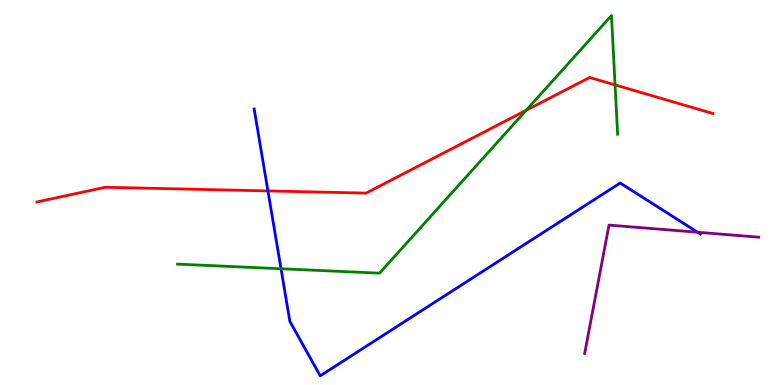[{'lines': ['blue', 'red'], 'intersections': [{'x': 3.46, 'y': 5.04}]}, {'lines': ['green', 'red'], 'intersections': [{'x': 6.79, 'y': 7.14}, {'x': 7.94, 'y': 7.79}]}, {'lines': ['purple', 'red'], 'intersections': []}, {'lines': ['blue', 'green'], 'intersections': [{'x': 3.63, 'y': 3.02}]}, {'lines': ['blue', 'purple'], 'intersections': [{'x': 9.0, 'y': 3.97}]}, {'lines': ['green', 'purple'], 'intersections': []}]